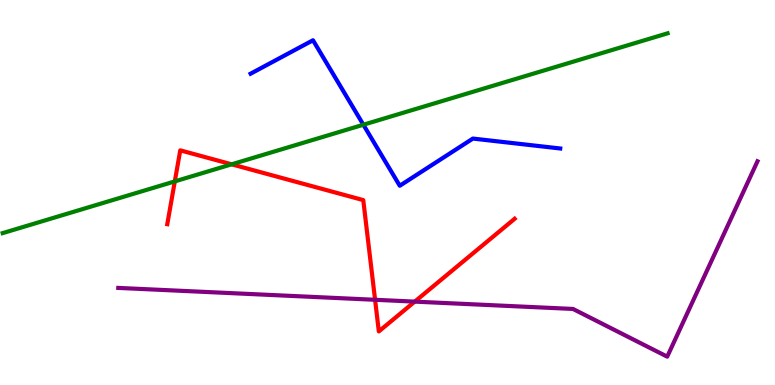[{'lines': ['blue', 'red'], 'intersections': []}, {'lines': ['green', 'red'], 'intersections': [{'x': 2.26, 'y': 5.29}, {'x': 2.99, 'y': 5.73}]}, {'lines': ['purple', 'red'], 'intersections': [{'x': 4.84, 'y': 2.21}, {'x': 5.35, 'y': 2.17}]}, {'lines': ['blue', 'green'], 'intersections': [{'x': 4.69, 'y': 6.76}]}, {'lines': ['blue', 'purple'], 'intersections': []}, {'lines': ['green', 'purple'], 'intersections': []}]